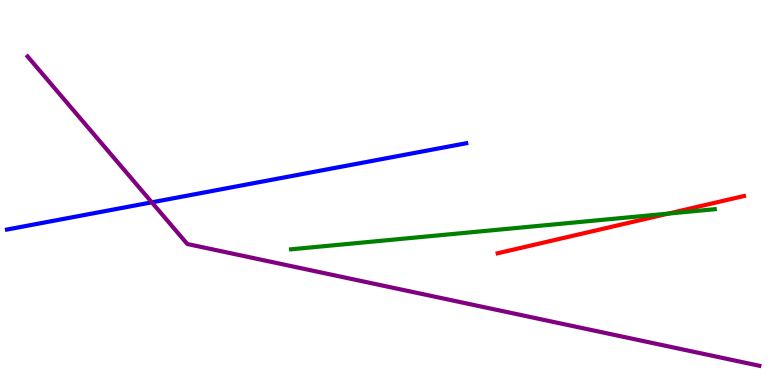[{'lines': ['blue', 'red'], 'intersections': []}, {'lines': ['green', 'red'], 'intersections': [{'x': 8.62, 'y': 4.45}]}, {'lines': ['purple', 'red'], 'intersections': []}, {'lines': ['blue', 'green'], 'intersections': []}, {'lines': ['blue', 'purple'], 'intersections': [{'x': 1.96, 'y': 4.74}]}, {'lines': ['green', 'purple'], 'intersections': []}]